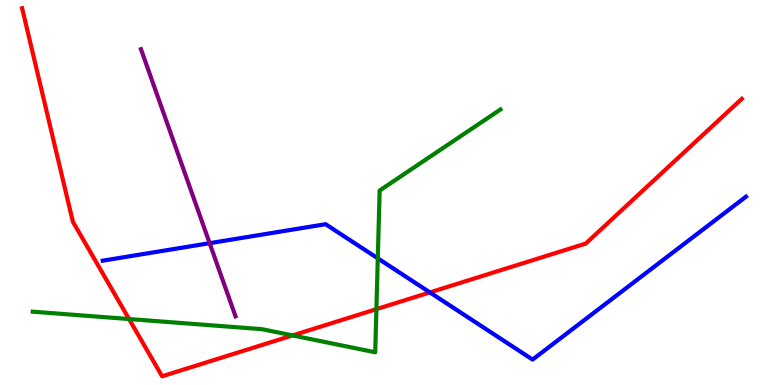[{'lines': ['blue', 'red'], 'intersections': [{'x': 5.55, 'y': 2.41}]}, {'lines': ['green', 'red'], 'intersections': [{'x': 1.67, 'y': 1.71}, {'x': 3.78, 'y': 1.29}, {'x': 4.86, 'y': 1.97}]}, {'lines': ['purple', 'red'], 'intersections': []}, {'lines': ['blue', 'green'], 'intersections': [{'x': 4.87, 'y': 3.29}]}, {'lines': ['blue', 'purple'], 'intersections': [{'x': 2.7, 'y': 3.68}]}, {'lines': ['green', 'purple'], 'intersections': []}]